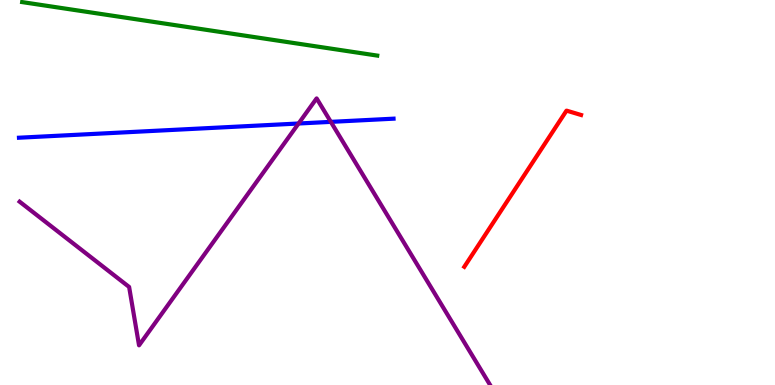[{'lines': ['blue', 'red'], 'intersections': []}, {'lines': ['green', 'red'], 'intersections': []}, {'lines': ['purple', 'red'], 'intersections': []}, {'lines': ['blue', 'green'], 'intersections': []}, {'lines': ['blue', 'purple'], 'intersections': [{'x': 3.85, 'y': 6.79}, {'x': 4.27, 'y': 6.83}]}, {'lines': ['green', 'purple'], 'intersections': []}]